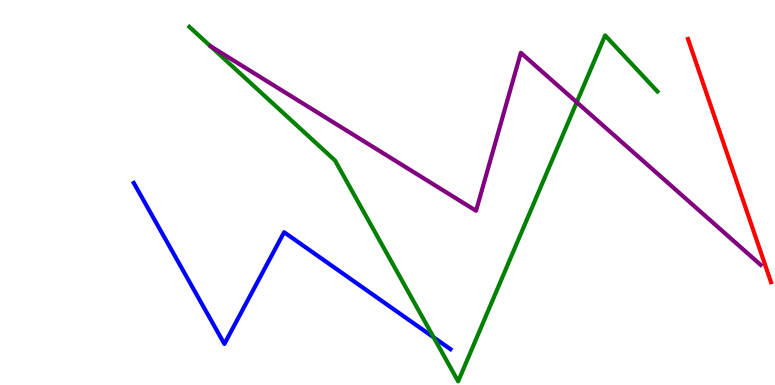[{'lines': ['blue', 'red'], 'intersections': []}, {'lines': ['green', 'red'], 'intersections': []}, {'lines': ['purple', 'red'], 'intersections': []}, {'lines': ['blue', 'green'], 'intersections': [{'x': 5.6, 'y': 1.24}]}, {'lines': ['blue', 'purple'], 'intersections': []}, {'lines': ['green', 'purple'], 'intersections': [{'x': 7.44, 'y': 7.34}]}]